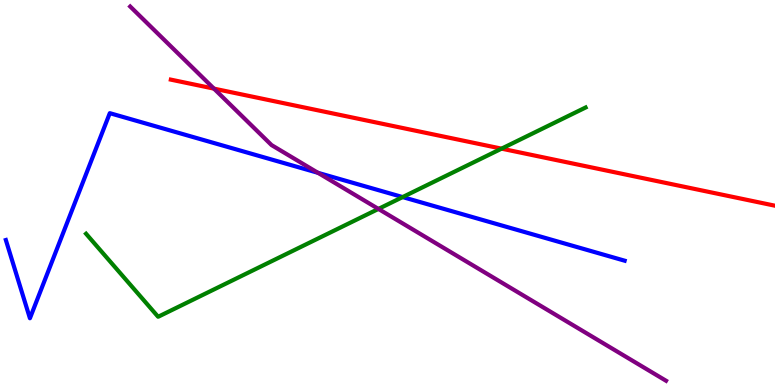[{'lines': ['blue', 'red'], 'intersections': []}, {'lines': ['green', 'red'], 'intersections': [{'x': 6.47, 'y': 6.14}]}, {'lines': ['purple', 'red'], 'intersections': [{'x': 2.76, 'y': 7.7}]}, {'lines': ['blue', 'green'], 'intersections': [{'x': 5.2, 'y': 4.88}]}, {'lines': ['blue', 'purple'], 'intersections': [{'x': 4.1, 'y': 5.51}]}, {'lines': ['green', 'purple'], 'intersections': [{'x': 4.88, 'y': 4.57}]}]